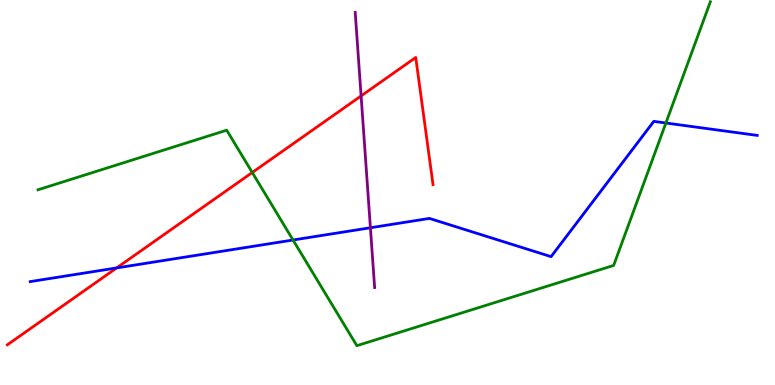[{'lines': ['blue', 'red'], 'intersections': [{'x': 1.51, 'y': 3.04}]}, {'lines': ['green', 'red'], 'intersections': [{'x': 3.26, 'y': 5.52}]}, {'lines': ['purple', 'red'], 'intersections': [{'x': 4.66, 'y': 7.51}]}, {'lines': ['blue', 'green'], 'intersections': [{'x': 3.78, 'y': 3.77}, {'x': 8.59, 'y': 6.8}]}, {'lines': ['blue', 'purple'], 'intersections': [{'x': 4.78, 'y': 4.08}]}, {'lines': ['green', 'purple'], 'intersections': []}]